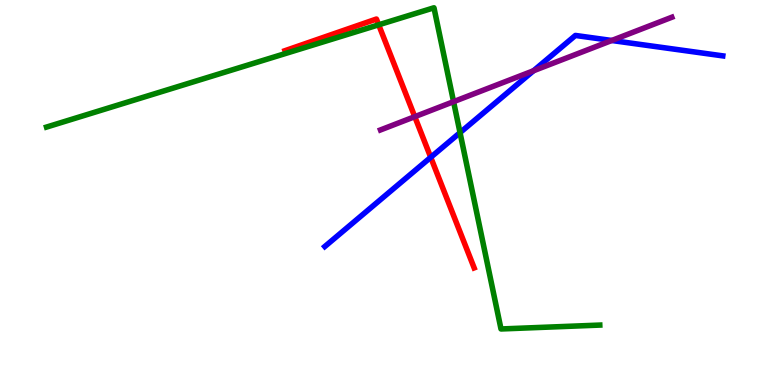[{'lines': ['blue', 'red'], 'intersections': [{'x': 5.56, 'y': 5.91}]}, {'lines': ['green', 'red'], 'intersections': [{'x': 4.89, 'y': 9.36}]}, {'lines': ['purple', 'red'], 'intersections': [{'x': 5.35, 'y': 6.97}]}, {'lines': ['blue', 'green'], 'intersections': [{'x': 5.94, 'y': 6.55}]}, {'lines': ['blue', 'purple'], 'intersections': [{'x': 6.88, 'y': 8.16}, {'x': 7.89, 'y': 8.95}]}, {'lines': ['green', 'purple'], 'intersections': [{'x': 5.85, 'y': 7.36}]}]